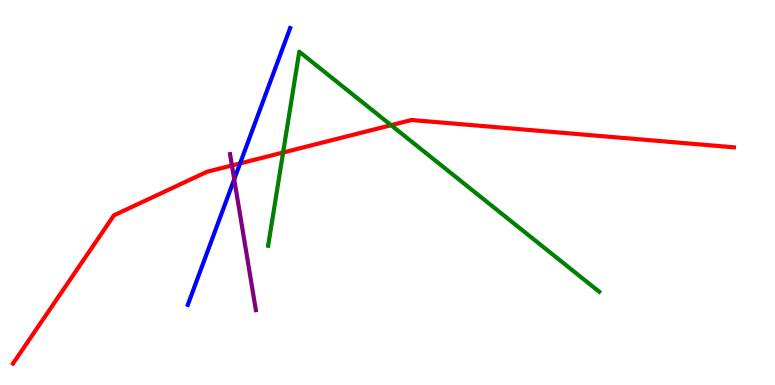[{'lines': ['blue', 'red'], 'intersections': [{'x': 3.1, 'y': 5.76}]}, {'lines': ['green', 'red'], 'intersections': [{'x': 3.65, 'y': 6.04}, {'x': 5.05, 'y': 6.75}]}, {'lines': ['purple', 'red'], 'intersections': [{'x': 2.99, 'y': 5.7}]}, {'lines': ['blue', 'green'], 'intersections': []}, {'lines': ['blue', 'purple'], 'intersections': [{'x': 3.02, 'y': 5.34}]}, {'lines': ['green', 'purple'], 'intersections': []}]